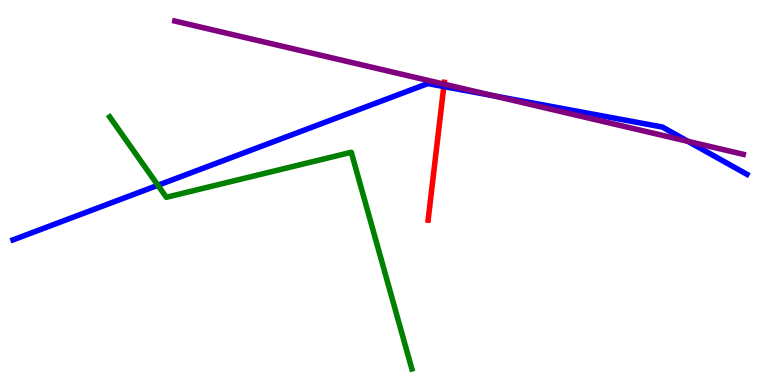[{'lines': ['blue', 'red'], 'intersections': [{'x': 5.73, 'y': 7.75}]}, {'lines': ['green', 'red'], 'intersections': []}, {'lines': ['purple', 'red'], 'intersections': [{'x': 5.73, 'y': 7.81}]}, {'lines': ['blue', 'green'], 'intersections': [{'x': 2.04, 'y': 5.19}]}, {'lines': ['blue', 'purple'], 'intersections': [{'x': 6.37, 'y': 7.51}, {'x': 8.88, 'y': 6.33}]}, {'lines': ['green', 'purple'], 'intersections': []}]